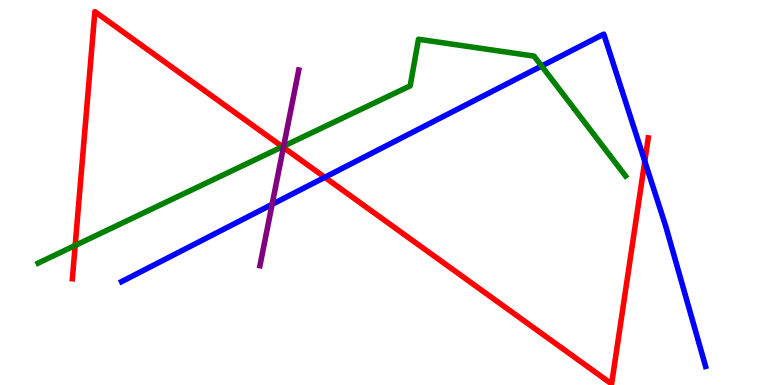[{'lines': ['blue', 'red'], 'intersections': [{'x': 4.19, 'y': 5.39}, {'x': 8.32, 'y': 5.81}]}, {'lines': ['green', 'red'], 'intersections': [{'x': 0.97, 'y': 3.62}, {'x': 3.64, 'y': 6.19}]}, {'lines': ['purple', 'red'], 'intersections': [{'x': 3.66, 'y': 6.17}]}, {'lines': ['blue', 'green'], 'intersections': [{'x': 6.99, 'y': 8.29}]}, {'lines': ['blue', 'purple'], 'intersections': [{'x': 3.51, 'y': 4.69}]}, {'lines': ['green', 'purple'], 'intersections': [{'x': 3.66, 'y': 6.2}]}]